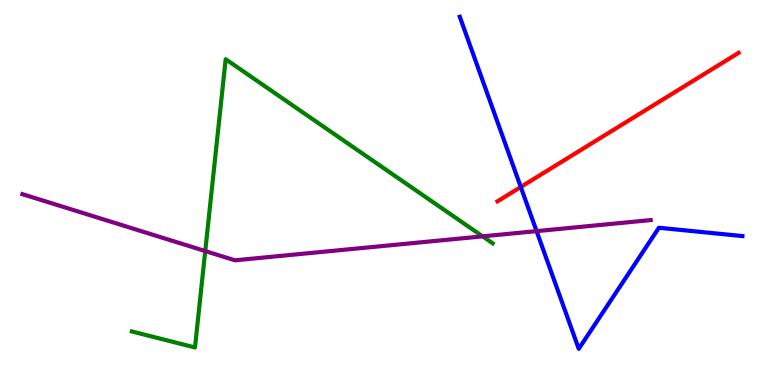[{'lines': ['blue', 'red'], 'intersections': [{'x': 6.72, 'y': 5.14}]}, {'lines': ['green', 'red'], 'intersections': []}, {'lines': ['purple', 'red'], 'intersections': []}, {'lines': ['blue', 'green'], 'intersections': []}, {'lines': ['blue', 'purple'], 'intersections': [{'x': 6.92, 'y': 4.0}]}, {'lines': ['green', 'purple'], 'intersections': [{'x': 2.65, 'y': 3.48}, {'x': 6.23, 'y': 3.86}]}]